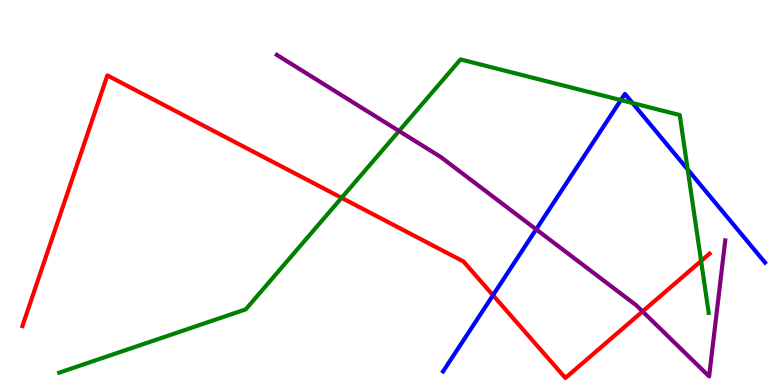[{'lines': ['blue', 'red'], 'intersections': [{'x': 6.36, 'y': 2.33}]}, {'lines': ['green', 'red'], 'intersections': [{'x': 4.41, 'y': 4.86}, {'x': 9.05, 'y': 3.22}]}, {'lines': ['purple', 'red'], 'intersections': [{'x': 8.29, 'y': 1.91}]}, {'lines': ['blue', 'green'], 'intersections': [{'x': 8.01, 'y': 7.4}, {'x': 8.16, 'y': 7.32}, {'x': 8.87, 'y': 5.6}]}, {'lines': ['blue', 'purple'], 'intersections': [{'x': 6.92, 'y': 4.04}]}, {'lines': ['green', 'purple'], 'intersections': [{'x': 5.15, 'y': 6.6}]}]